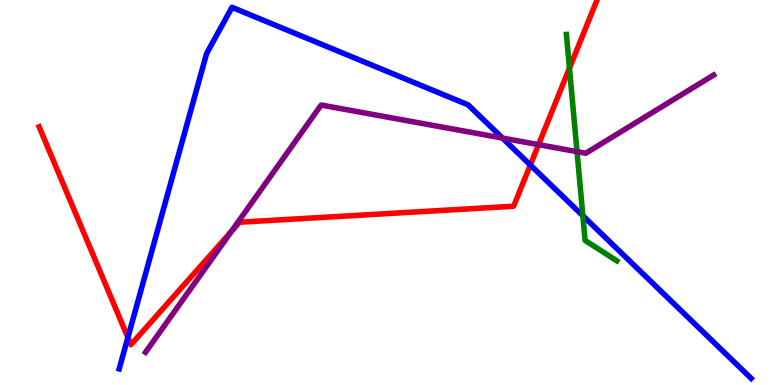[{'lines': ['blue', 'red'], 'intersections': [{'x': 1.65, 'y': 1.23}, {'x': 6.84, 'y': 5.71}]}, {'lines': ['green', 'red'], 'intersections': [{'x': 7.35, 'y': 8.23}]}, {'lines': ['purple', 'red'], 'intersections': [{'x': 2.98, 'y': 3.99}, {'x': 6.95, 'y': 6.24}]}, {'lines': ['blue', 'green'], 'intersections': [{'x': 7.52, 'y': 4.4}]}, {'lines': ['blue', 'purple'], 'intersections': [{'x': 6.48, 'y': 6.41}]}, {'lines': ['green', 'purple'], 'intersections': [{'x': 7.45, 'y': 6.06}]}]